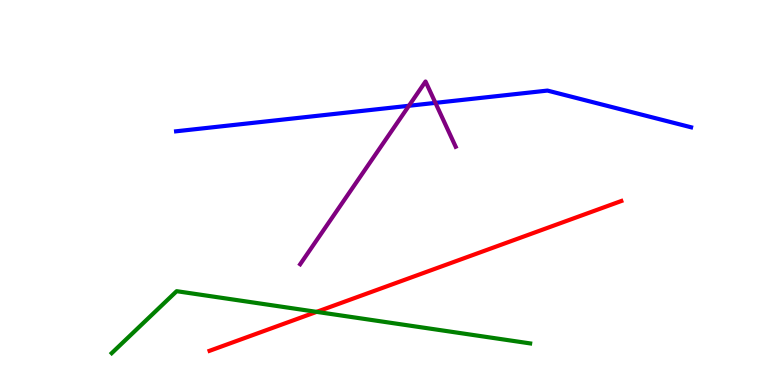[{'lines': ['blue', 'red'], 'intersections': []}, {'lines': ['green', 'red'], 'intersections': [{'x': 4.09, 'y': 1.9}]}, {'lines': ['purple', 'red'], 'intersections': []}, {'lines': ['blue', 'green'], 'intersections': []}, {'lines': ['blue', 'purple'], 'intersections': [{'x': 5.28, 'y': 7.25}, {'x': 5.62, 'y': 7.33}]}, {'lines': ['green', 'purple'], 'intersections': []}]